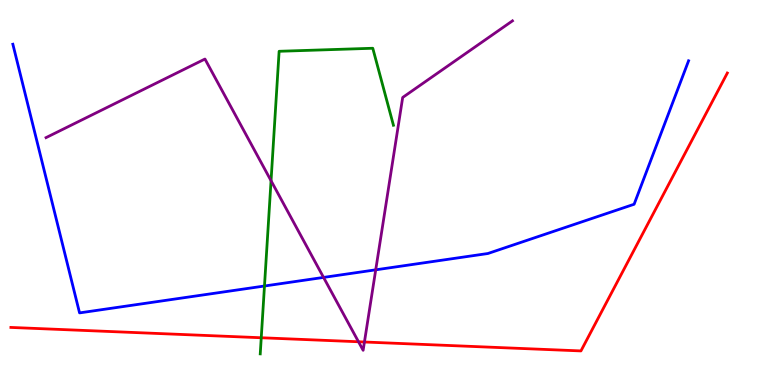[{'lines': ['blue', 'red'], 'intersections': []}, {'lines': ['green', 'red'], 'intersections': [{'x': 3.37, 'y': 1.23}]}, {'lines': ['purple', 'red'], 'intersections': [{'x': 4.63, 'y': 1.12}, {'x': 4.7, 'y': 1.12}]}, {'lines': ['blue', 'green'], 'intersections': [{'x': 3.41, 'y': 2.57}]}, {'lines': ['blue', 'purple'], 'intersections': [{'x': 4.17, 'y': 2.79}, {'x': 4.85, 'y': 2.99}]}, {'lines': ['green', 'purple'], 'intersections': [{'x': 3.5, 'y': 5.31}]}]